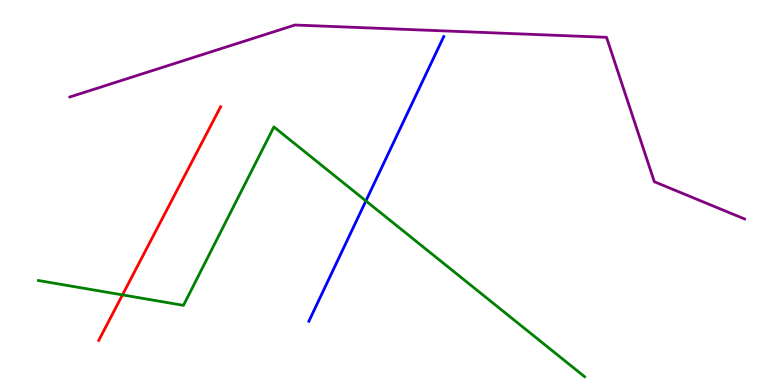[{'lines': ['blue', 'red'], 'intersections': []}, {'lines': ['green', 'red'], 'intersections': [{'x': 1.58, 'y': 2.34}]}, {'lines': ['purple', 'red'], 'intersections': []}, {'lines': ['blue', 'green'], 'intersections': [{'x': 4.72, 'y': 4.78}]}, {'lines': ['blue', 'purple'], 'intersections': []}, {'lines': ['green', 'purple'], 'intersections': []}]